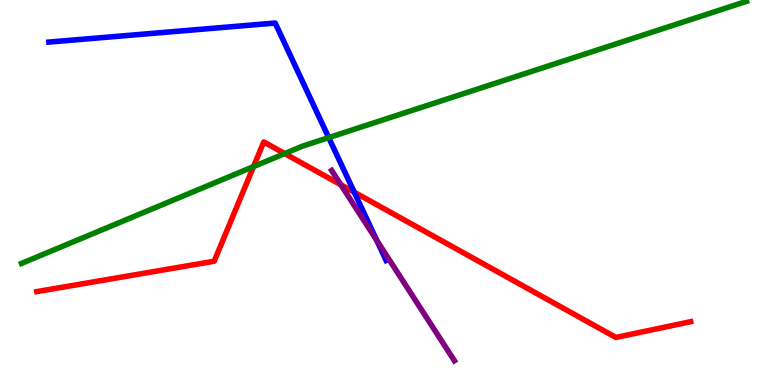[{'lines': ['blue', 'red'], 'intersections': [{'x': 4.57, 'y': 5.01}]}, {'lines': ['green', 'red'], 'intersections': [{'x': 3.27, 'y': 5.67}, {'x': 3.67, 'y': 6.01}]}, {'lines': ['purple', 'red'], 'intersections': [{'x': 4.4, 'y': 5.2}]}, {'lines': ['blue', 'green'], 'intersections': [{'x': 4.24, 'y': 6.43}]}, {'lines': ['blue', 'purple'], 'intersections': [{'x': 4.86, 'y': 3.76}]}, {'lines': ['green', 'purple'], 'intersections': []}]